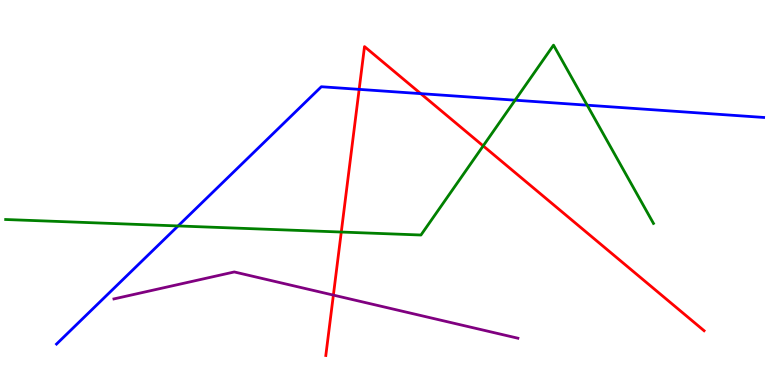[{'lines': ['blue', 'red'], 'intersections': [{'x': 4.63, 'y': 7.68}, {'x': 5.43, 'y': 7.57}]}, {'lines': ['green', 'red'], 'intersections': [{'x': 4.4, 'y': 3.97}, {'x': 6.23, 'y': 6.21}]}, {'lines': ['purple', 'red'], 'intersections': [{'x': 4.3, 'y': 2.33}]}, {'lines': ['blue', 'green'], 'intersections': [{'x': 2.3, 'y': 4.13}, {'x': 6.65, 'y': 7.4}, {'x': 7.58, 'y': 7.27}]}, {'lines': ['blue', 'purple'], 'intersections': []}, {'lines': ['green', 'purple'], 'intersections': []}]